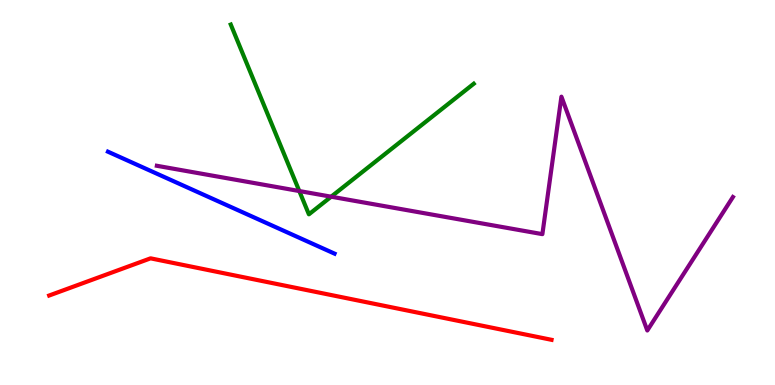[{'lines': ['blue', 'red'], 'intersections': []}, {'lines': ['green', 'red'], 'intersections': []}, {'lines': ['purple', 'red'], 'intersections': []}, {'lines': ['blue', 'green'], 'intersections': []}, {'lines': ['blue', 'purple'], 'intersections': []}, {'lines': ['green', 'purple'], 'intersections': [{'x': 3.86, 'y': 5.04}, {'x': 4.27, 'y': 4.89}]}]